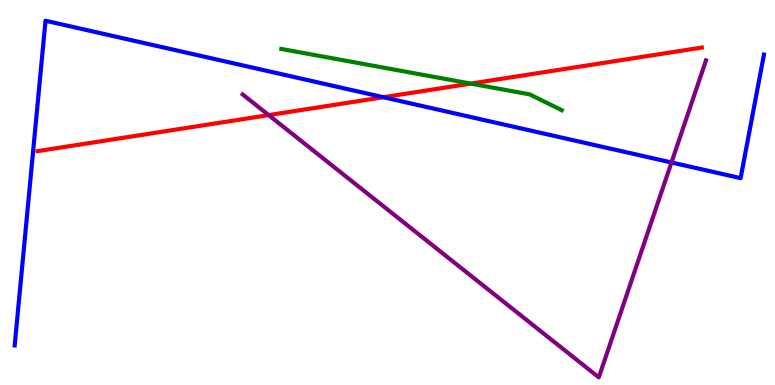[{'lines': ['blue', 'red'], 'intersections': [{'x': 4.95, 'y': 7.47}]}, {'lines': ['green', 'red'], 'intersections': [{'x': 6.07, 'y': 7.83}]}, {'lines': ['purple', 'red'], 'intersections': [{'x': 3.47, 'y': 7.01}]}, {'lines': ['blue', 'green'], 'intersections': []}, {'lines': ['blue', 'purple'], 'intersections': [{'x': 8.66, 'y': 5.78}]}, {'lines': ['green', 'purple'], 'intersections': []}]